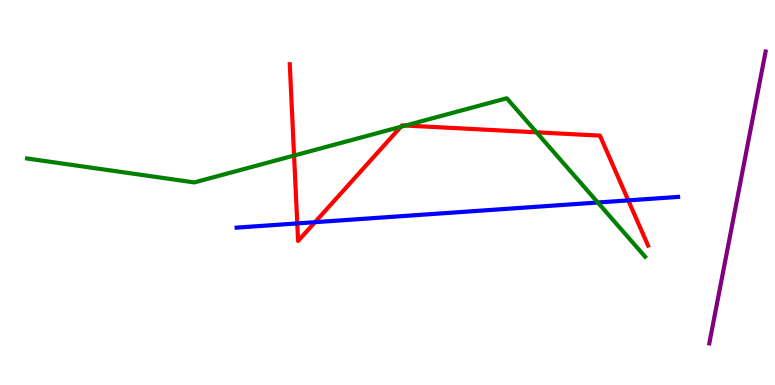[{'lines': ['blue', 'red'], 'intersections': [{'x': 3.84, 'y': 4.2}, {'x': 4.06, 'y': 4.23}, {'x': 8.11, 'y': 4.8}]}, {'lines': ['green', 'red'], 'intersections': [{'x': 3.79, 'y': 5.96}, {'x': 5.17, 'y': 6.71}, {'x': 5.23, 'y': 6.74}, {'x': 6.92, 'y': 6.56}]}, {'lines': ['purple', 'red'], 'intersections': []}, {'lines': ['blue', 'green'], 'intersections': [{'x': 7.71, 'y': 4.74}]}, {'lines': ['blue', 'purple'], 'intersections': []}, {'lines': ['green', 'purple'], 'intersections': []}]